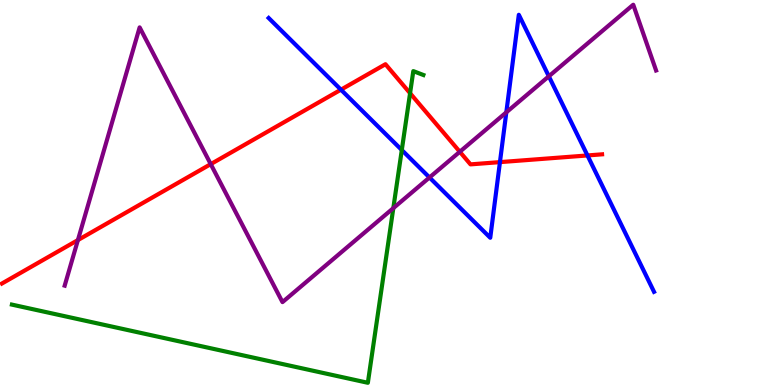[{'lines': ['blue', 'red'], 'intersections': [{'x': 4.4, 'y': 7.67}, {'x': 6.45, 'y': 5.79}, {'x': 7.58, 'y': 5.96}]}, {'lines': ['green', 'red'], 'intersections': [{'x': 5.29, 'y': 7.58}]}, {'lines': ['purple', 'red'], 'intersections': [{'x': 1.01, 'y': 3.76}, {'x': 2.72, 'y': 5.74}, {'x': 5.93, 'y': 6.06}]}, {'lines': ['blue', 'green'], 'intersections': [{'x': 5.18, 'y': 6.1}]}, {'lines': ['blue', 'purple'], 'intersections': [{'x': 5.54, 'y': 5.39}, {'x': 6.53, 'y': 7.08}, {'x': 7.08, 'y': 8.02}]}, {'lines': ['green', 'purple'], 'intersections': [{'x': 5.08, 'y': 4.59}]}]